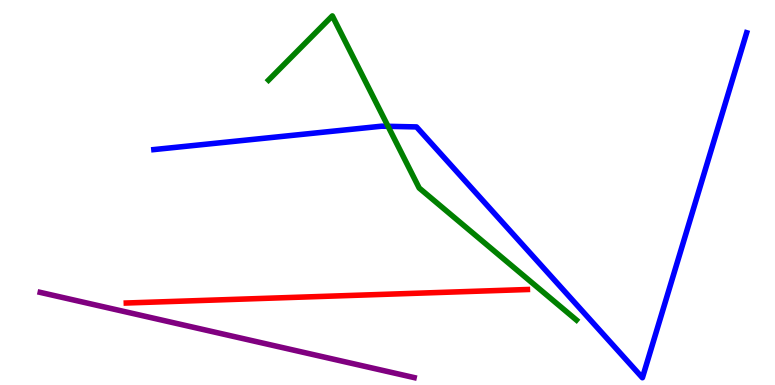[{'lines': ['blue', 'red'], 'intersections': []}, {'lines': ['green', 'red'], 'intersections': []}, {'lines': ['purple', 'red'], 'intersections': []}, {'lines': ['blue', 'green'], 'intersections': [{'x': 5.01, 'y': 6.72}]}, {'lines': ['blue', 'purple'], 'intersections': []}, {'lines': ['green', 'purple'], 'intersections': []}]